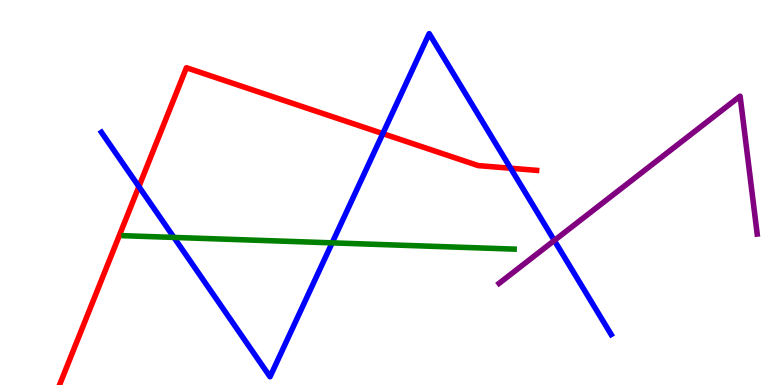[{'lines': ['blue', 'red'], 'intersections': [{'x': 1.79, 'y': 5.15}, {'x': 4.94, 'y': 6.53}, {'x': 6.59, 'y': 5.63}]}, {'lines': ['green', 'red'], 'intersections': []}, {'lines': ['purple', 'red'], 'intersections': []}, {'lines': ['blue', 'green'], 'intersections': [{'x': 2.24, 'y': 3.83}, {'x': 4.29, 'y': 3.69}]}, {'lines': ['blue', 'purple'], 'intersections': [{'x': 7.15, 'y': 3.75}]}, {'lines': ['green', 'purple'], 'intersections': []}]